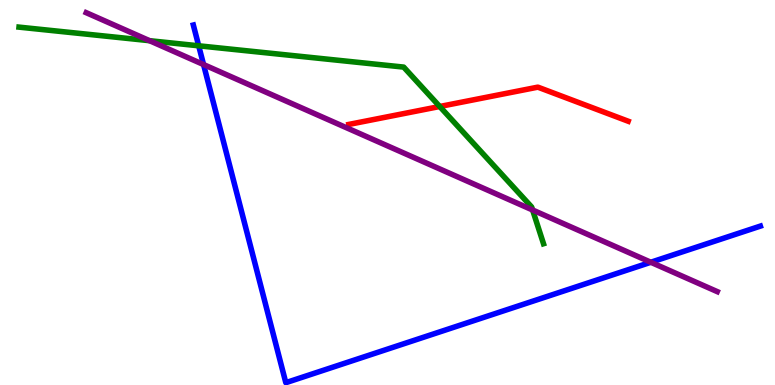[{'lines': ['blue', 'red'], 'intersections': []}, {'lines': ['green', 'red'], 'intersections': [{'x': 5.67, 'y': 7.23}]}, {'lines': ['purple', 'red'], 'intersections': []}, {'lines': ['blue', 'green'], 'intersections': [{'x': 2.56, 'y': 8.81}]}, {'lines': ['blue', 'purple'], 'intersections': [{'x': 2.63, 'y': 8.32}, {'x': 8.4, 'y': 3.19}]}, {'lines': ['green', 'purple'], 'intersections': [{'x': 1.93, 'y': 8.94}, {'x': 6.87, 'y': 4.55}]}]